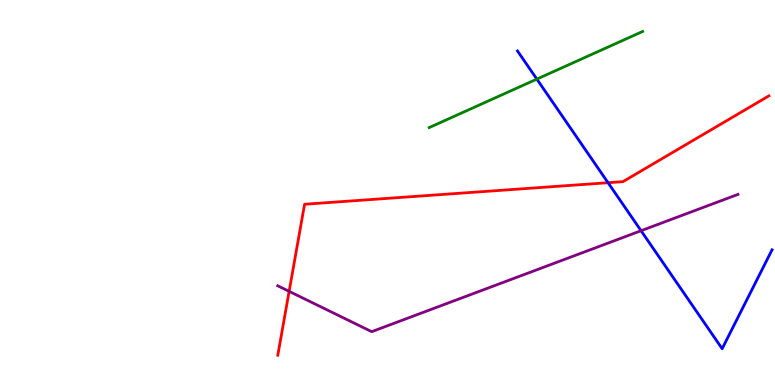[{'lines': ['blue', 'red'], 'intersections': [{'x': 7.85, 'y': 5.25}]}, {'lines': ['green', 'red'], 'intersections': []}, {'lines': ['purple', 'red'], 'intersections': [{'x': 3.73, 'y': 2.43}]}, {'lines': ['blue', 'green'], 'intersections': [{'x': 6.93, 'y': 7.95}]}, {'lines': ['blue', 'purple'], 'intersections': [{'x': 8.27, 'y': 4.01}]}, {'lines': ['green', 'purple'], 'intersections': []}]